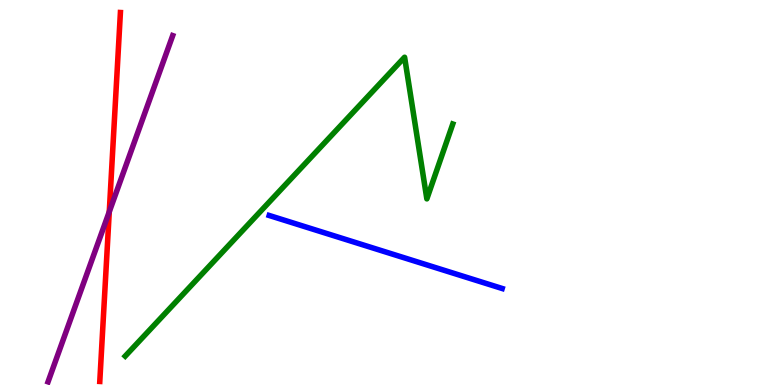[{'lines': ['blue', 'red'], 'intersections': []}, {'lines': ['green', 'red'], 'intersections': []}, {'lines': ['purple', 'red'], 'intersections': [{'x': 1.41, 'y': 4.5}]}, {'lines': ['blue', 'green'], 'intersections': []}, {'lines': ['blue', 'purple'], 'intersections': []}, {'lines': ['green', 'purple'], 'intersections': []}]